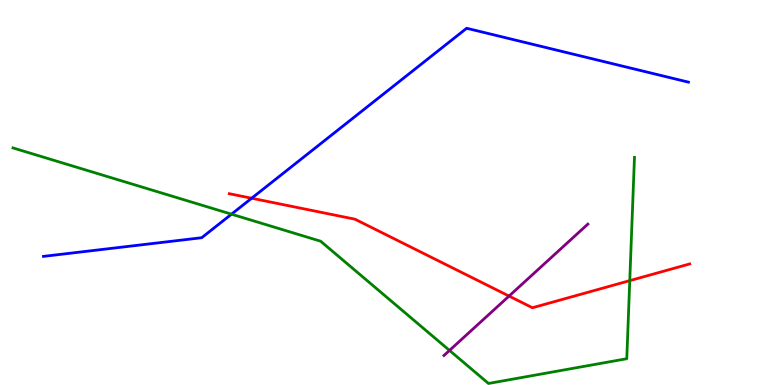[{'lines': ['blue', 'red'], 'intersections': [{'x': 3.25, 'y': 4.85}]}, {'lines': ['green', 'red'], 'intersections': [{'x': 8.13, 'y': 2.71}]}, {'lines': ['purple', 'red'], 'intersections': [{'x': 6.57, 'y': 2.31}]}, {'lines': ['blue', 'green'], 'intersections': [{'x': 2.99, 'y': 4.44}]}, {'lines': ['blue', 'purple'], 'intersections': []}, {'lines': ['green', 'purple'], 'intersections': [{'x': 5.8, 'y': 0.898}]}]